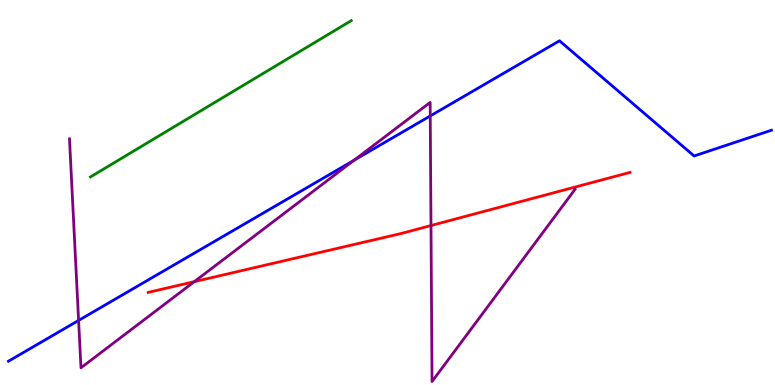[{'lines': ['blue', 'red'], 'intersections': []}, {'lines': ['green', 'red'], 'intersections': []}, {'lines': ['purple', 'red'], 'intersections': [{'x': 2.51, 'y': 2.68}, {'x': 5.56, 'y': 4.14}]}, {'lines': ['blue', 'green'], 'intersections': []}, {'lines': ['blue', 'purple'], 'intersections': [{'x': 1.01, 'y': 1.68}, {'x': 4.57, 'y': 5.84}, {'x': 5.55, 'y': 6.99}]}, {'lines': ['green', 'purple'], 'intersections': []}]